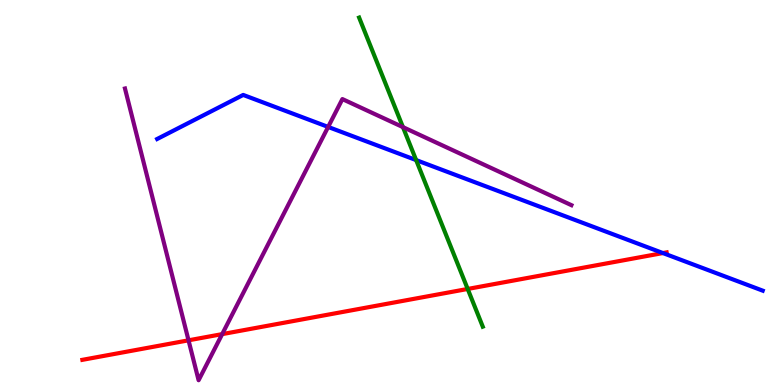[{'lines': ['blue', 'red'], 'intersections': [{'x': 8.55, 'y': 3.43}]}, {'lines': ['green', 'red'], 'intersections': [{'x': 6.03, 'y': 2.49}]}, {'lines': ['purple', 'red'], 'intersections': [{'x': 2.43, 'y': 1.16}, {'x': 2.87, 'y': 1.32}]}, {'lines': ['blue', 'green'], 'intersections': [{'x': 5.37, 'y': 5.84}]}, {'lines': ['blue', 'purple'], 'intersections': [{'x': 4.23, 'y': 6.7}]}, {'lines': ['green', 'purple'], 'intersections': [{'x': 5.2, 'y': 6.7}]}]